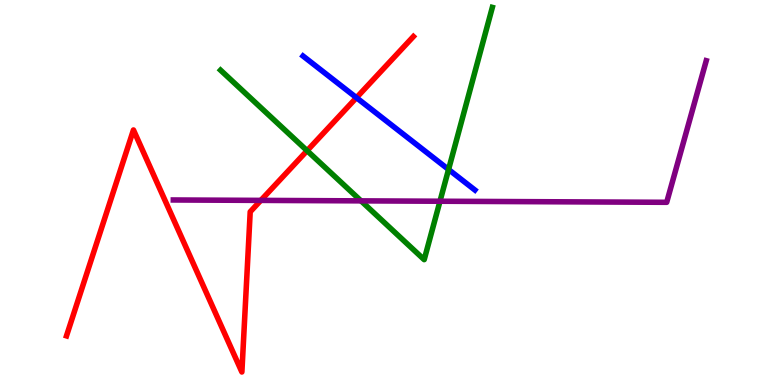[{'lines': ['blue', 'red'], 'intersections': [{'x': 4.6, 'y': 7.46}]}, {'lines': ['green', 'red'], 'intersections': [{'x': 3.96, 'y': 6.09}]}, {'lines': ['purple', 'red'], 'intersections': [{'x': 3.37, 'y': 4.8}]}, {'lines': ['blue', 'green'], 'intersections': [{'x': 5.79, 'y': 5.6}]}, {'lines': ['blue', 'purple'], 'intersections': []}, {'lines': ['green', 'purple'], 'intersections': [{'x': 4.66, 'y': 4.78}, {'x': 5.68, 'y': 4.77}]}]